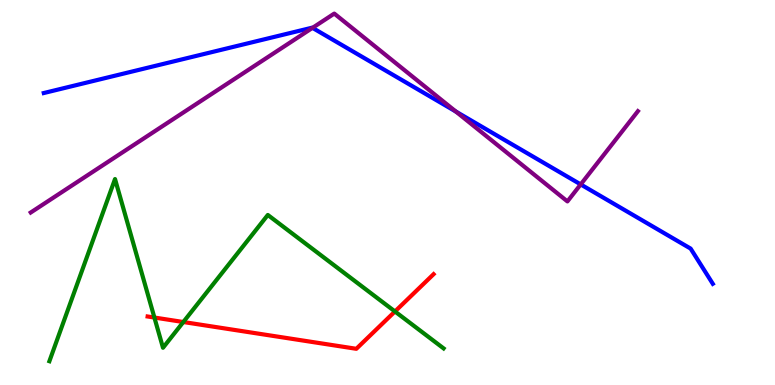[{'lines': ['blue', 'red'], 'intersections': []}, {'lines': ['green', 'red'], 'intersections': [{'x': 1.99, 'y': 1.75}, {'x': 2.37, 'y': 1.64}, {'x': 5.1, 'y': 1.91}]}, {'lines': ['purple', 'red'], 'intersections': []}, {'lines': ['blue', 'green'], 'intersections': []}, {'lines': ['blue', 'purple'], 'intersections': [{'x': 4.03, 'y': 9.28}, {'x': 5.88, 'y': 7.1}, {'x': 7.49, 'y': 5.21}]}, {'lines': ['green', 'purple'], 'intersections': []}]